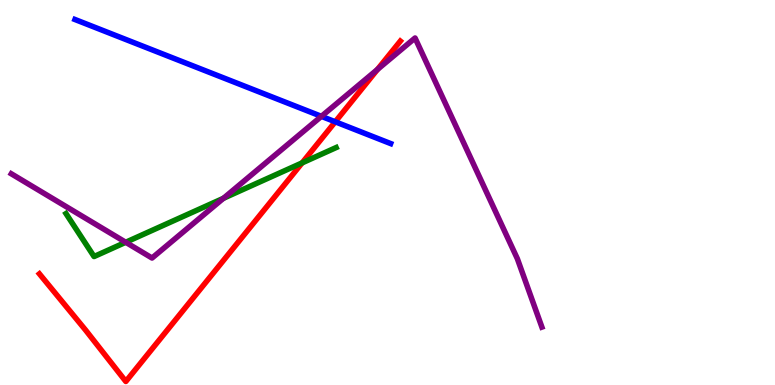[{'lines': ['blue', 'red'], 'intersections': [{'x': 4.33, 'y': 6.84}]}, {'lines': ['green', 'red'], 'intersections': [{'x': 3.9, 'y': 5.77}]}, {'lines': ['purple', 'red'], 'intersections': [{'x': 4.87, 'y': 8.2}]}, {'lines': ['blue', 'green'], 'intersections': []}, {'lines': ['blue', 'purple'], 'intersections': [{'x': 4.15, 'y': 6.98}]}, {'lines': ['green', 'purple'], 'intersections': [{'x': 1.62, 'y': 3.71}, {'x': 2.88, 'y': 4.85}]}]